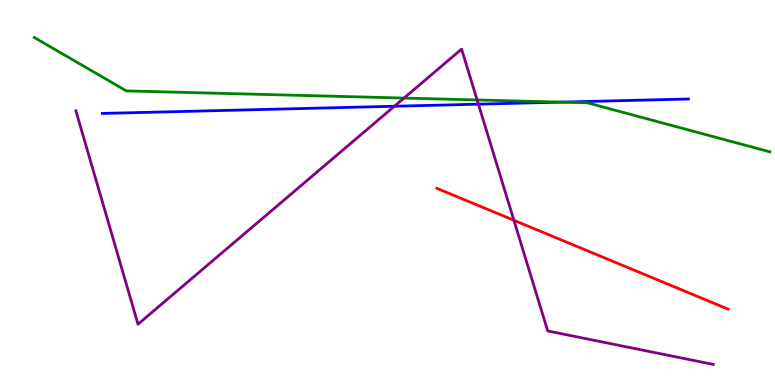[{'lines': ['blue', 'red'], 'intersections': []}, {'lines': ['green', 'red'], 'intersections': []}, {'lines': ['purple', 'red'], 'intersections': [{'x': 6.63, 'y': 4.28}]}, {'lines': ['blue', 'green'], 'intersections': [{'x': 7.25, 'y': 7.35}]}, {'lines': ['blue', 'purple'], 'intersections': [{'x': 5.09, 'y': 7.24}, {'x': 6.17, 'y': 7.29}]}, {'lines': ['green', 'purple'], 'intersections': [{'x': 5.21, 'y': 7.45}, {'x': 6.16, 'y': 7.4}]}]